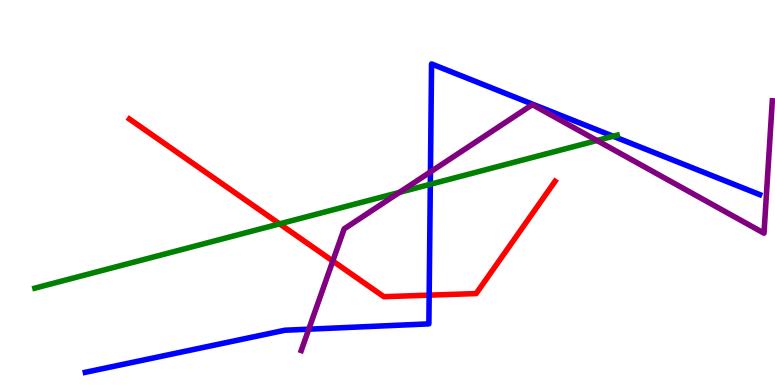[{'lines': ['blue', 'red'], 'intersections': [{'x': 5.54, 'y': 2.33}]}, {'lines': ['green', 'red'], 'intersections': [{'x': 3.61, 'y': 4.19}]}, {'lines': ['purple', 'red'], 'intersections': [{'x': 4.29, 'y': 3.22}]}, {'lines': ['blue', 'green'], 'intersections': [{'x': 5.55, 'y': 5.21}, {'x': 7.91, 'y': 6.46}]}, {'lines': ['blue', 'purple'], 'intersections': [{'x': 3.98, 'y': 1.45}, {'x': 5.55, 'y': 5.53}]}, {'lines': ['green', 'purple'], 'intersections': [{'x': 5.15, 'y': 5.0}, {'x': 7.7, 'y': 6.35}]}]